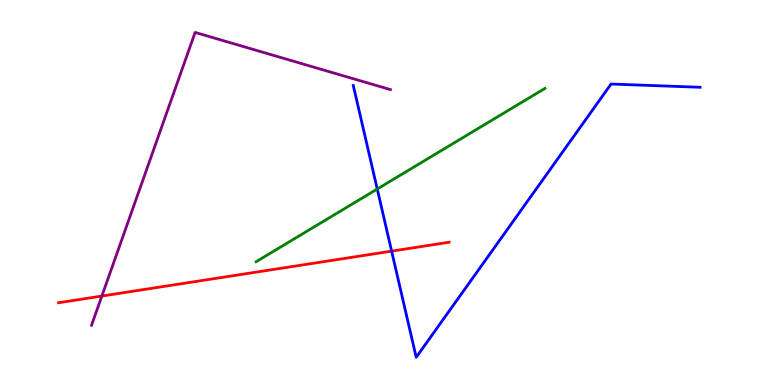[{'lines': ['blue', 'red'], 'intersections': [{'x': 5.05, 'y': 3.48}]}, {'lines': ['green', 'red'], 'intersections': []}, {'lines': ['purple', 'red'], 'intersections': [{'x': 1.31, 'y': 2.31}]}, {'lines': ['blue', 'green'], 'intersections': [{'x': 4.87, 'y': 5.09}]}, {'lines': ['blue', 'purple'], 'intersections': []}, {'lines': ['green', 'purple'], 'intersections': []}]